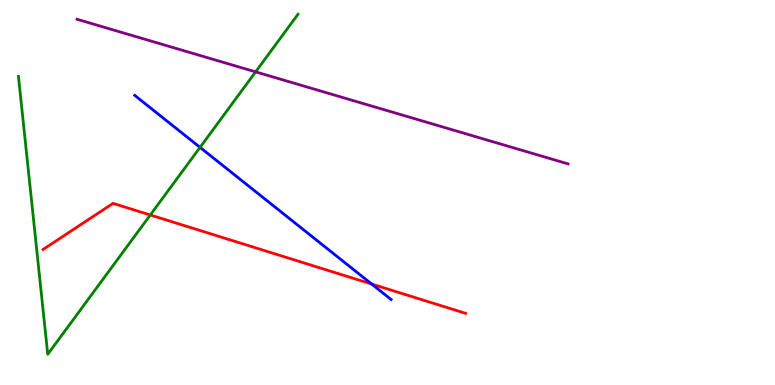[{'lines': ['blue', 'red'], 'intersections': [{'x': 4.8, 'y': 2.62}]}, {'lines': ['green', 'red'], 'intersections': [{'x': 1.94, 'y': 4.42}]}, {'lines': ['purple', 'red'], 'intersections': []}, {'lines': ['blue', 'green'], 'intersections': [{'x': 2.58, 'y': 6.17}]}, {'lines': ['blue', 'purple'], 'intersections': []}, {'lines': ['green', 'purple'], 'intersections': [{'x': 3.3, 'y': 8.13}]}]